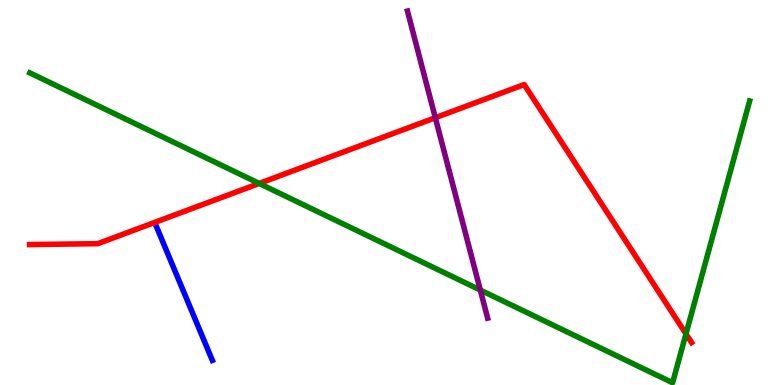[{'lines': ['blue', 'red'], 'intersections': []}, {'lines': ['green', 'red'], 'intersections': [{'x': 3.34, 'y': 5.24}, {'x': 8.85, 'y': 1.33}]}, {'lines': ['purple', 'red'], 'intersections': [{'x': 5.62, 'y': 6.94}]}, {'lines': ['blue', 'green'], 'intersections': []}, {'lines': ['blue', 'purple'], 'intersections': []}, {'lines': ['green', 'purple'], 'intersections': [{'x': 6.2, 'y': 2.47}]}]